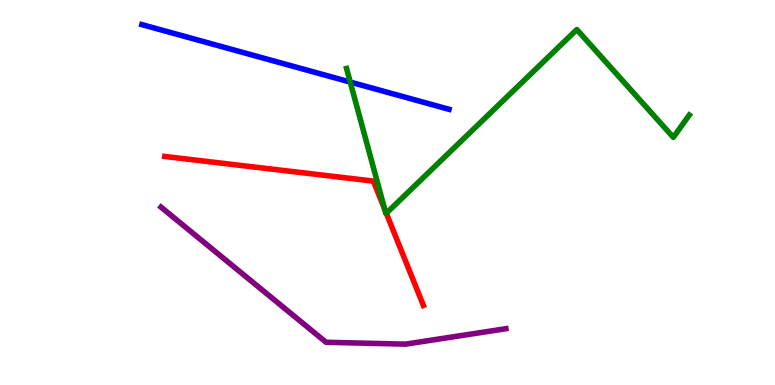[{'lines': ['blue', 'red'], 'intersections': []}, {'lines': ['green', 'red'], 'intersections': [{'x': 4.96, 'y': 4.56}, {'x': 4.98, 'y': 4.46}]}, {'lines': ['purple', 'red'], 'intersections': []}, {'lines': ['blue', 'green'], 'intersections': [{'x': 4.52, 'y': 7.87}]}, {'lines': ['blue', 'purple'], 'intersections': []}, {'lines': ['green', 'purple'], 'intersections': []}]